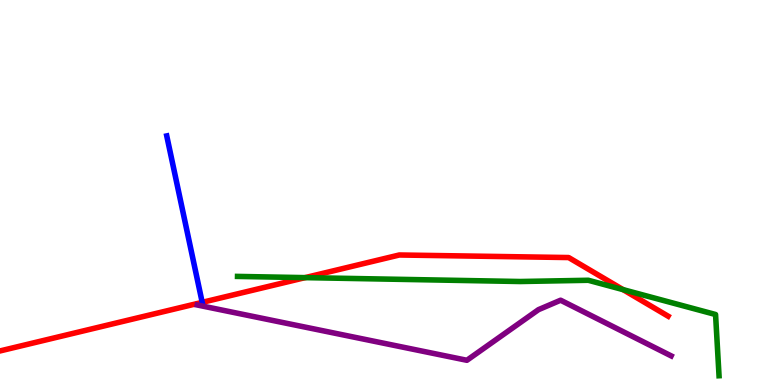[{'lines': ['blue', 'red'], 'intersections': [{'x': 2.61, 'y': 2.15}]}, {'lines': ['green', 'red'], 'intersections': [{'x': 3.94, 'y': 2.79}, {'x': 8.04, 'y': 2.48}]}, {'lines': ['purple', 'red'], 'intersections': []}, {'lines': ['blue', 'green'], 'intersections': []}, {'lines': ['blue', 'purple'], 'intersections': []}, {'lines': ['green', 'purple'], 'intersections': []}]